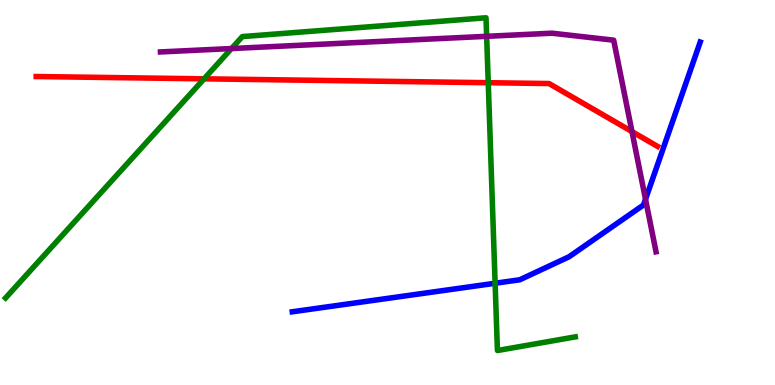[{'lines': ['blue', 'red'], 'intersections': []}, {'lines': ['green', 'red'], 'intersections': [{'x': 2.63, 'y': 7.95}, {'x': 6.3, 'y': 7.85}]}, {'lines': ['purple', 'red'], 'intersections': [{'x': 8.15, 'y': 6.58}]}, {'lines': ['blue', 'green'], 'intersections': [{'x': 6.39, 'y': 2.64}]}, {'lines': ['blue', 'purple'], 'intersections': [{'x': 8.33, 'y': 4.82}]}, {'lines': ['green', 'purple'], 'intersections': [{'x': 2.99, 'y': 8.74}, {'x': 6.28, 'y': 9.06}]}]